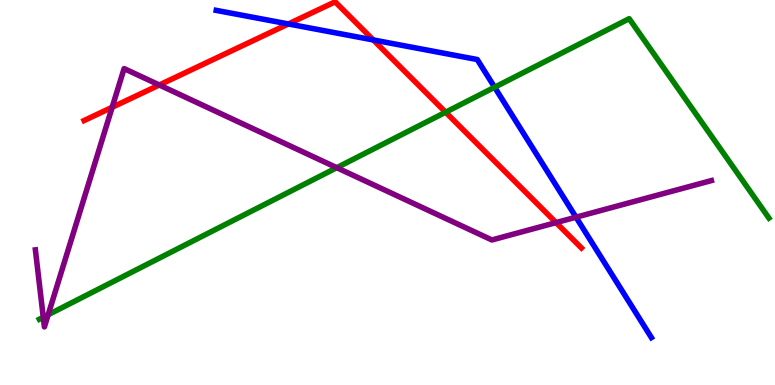[{'lines': ['blue', 'red'], 'intersections': [{'x': 3.72, 'y': 9.38}, {'x': 4.82, 'y': 8.96}]}, {'lines': ['green', 'red'], 'intersections': [{'x': 5.75, 'y': 7.09}]}, {'lines': ['purple', 'red'], 'intersections': [{'x': 1.45, 'y': 7.21}, {'x': 2.06, 'y': 7.79}, {'x': 7.18, 'y': 4.22}]}, {'lines': ['blue', 'green'], 'intersections': [{'x': 6.38, 'y': 7.73}]}, {'lines': ['blue', 'purple'], 'intersections': [{'x': 7.43, 'y': 4.36}]}, {'lines': ['green', 'purple'], 'intersections': [{'x': 0.558, 'y': 1.76}, {'x': 0.621, 'y': 1.82}, {'x': 4.35, 'y': 5.64}]}]